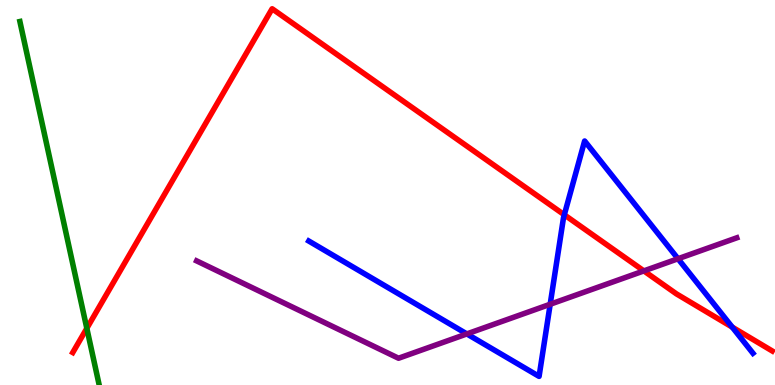[{'lines': ['blue', 'red'], 'intersections': [{'x': 7.28, 'y': 4.42}, {'x': 9.45, 'y': 1.5}]}, {'lines': ['green', 'red'], 'intersections': [{'x': 1.12, 'y': 1.47}]}, {'lines': ['purple', 'red'], 'intersections': [{'x': 8.31, 'y': 2.96}]}, {'lines': ['blue', 'green'], 'intersections': []}, {'lines': ['blue', 'purple'], 'intersections': [{'x': 6.02, 'y': 1.33}, {'x': 7.1, 'y': 2.1}, {'x': 8.75, 'y': 3.28}]}, {'lines': ['green', 'purple'], 'intersections': []}]